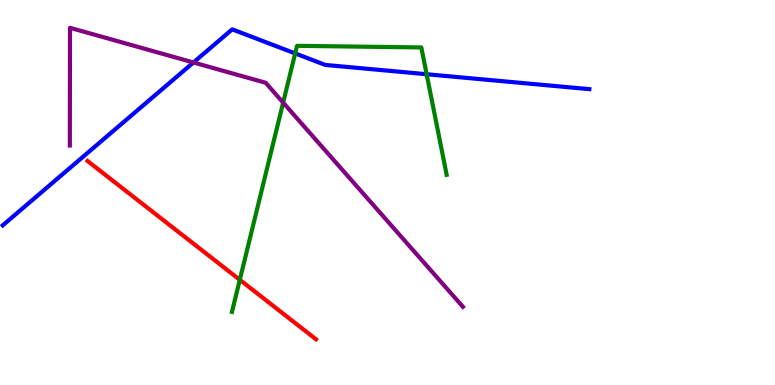[{'lines': ['blue', 'red'], 'intersections': []}, {'lines': ['green', 'red'], 'intersections': [{'x': 3.09, 'y': 2.73}]}, {'lines': ['purple', 'red'], 'intersections': []}, {'lines': ['blue', 'green'], 'intersections': [{'x': 3.81, 'y': 8.61}, {'x': 5.51, 'y': 8.07}]}, {'lines': ['blue', 'purple'], 'intersections': [{'x': 2.5, 'y': 8.38}]}, {'lines': ['green', 'purple'], 'intersections': [{'x': 3.65, 'y': 7.33}]}]